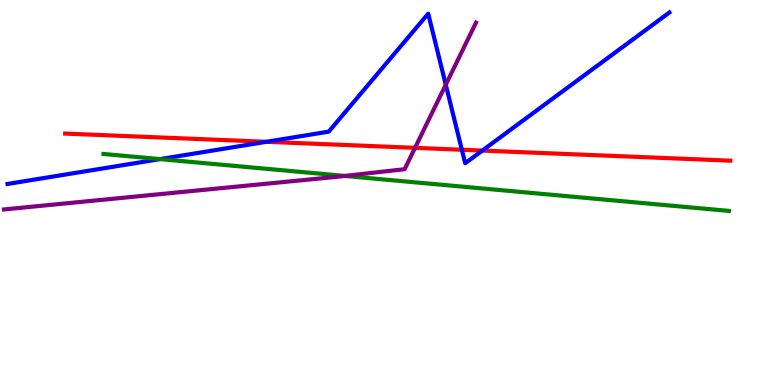[{'lines': ['blue', 'red'], 'intersections': [{'x': 3.44, 'y': 6.32}, {'x': 5.96, 'y': 6.11}, {'x': 6.22, 'y': 6.09}]}, {'lines': ['green', 'red'], 'intersections': []}, {'lines': ['purple', 'red'], 'intersections': [{'x': 5.36, 'y': 6.16}]}, {'lines': ['blue', 'green'], 'intersections': [{'x': 2.07, 'y': 5.87}]}, {'lines': ['blue', 'purple'], 'intersections': [{'x': 5.75, 'y': 7.8}]}, {'lines': ['green', 'purple'], 'intersections': [{'x': 4.45, 'y': 5.43}]}]